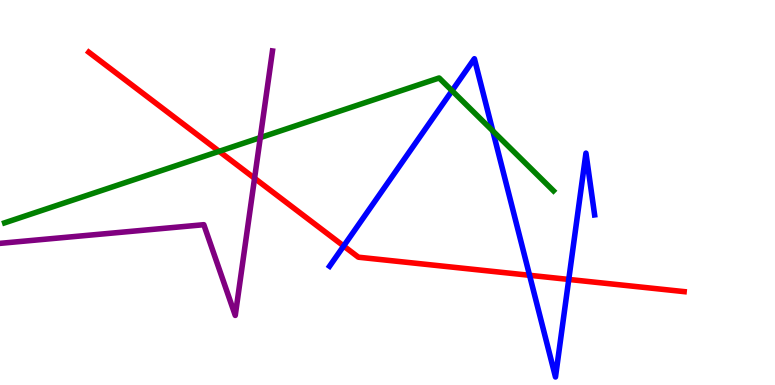[{'lines': ['blue', 'red'], 'intersections': [{'x': 4.43, 'y': 3.61}, {'x': 6.83, 'y': 2.85}, {'x': 7.34, 'y': 2.74}]}, {'lines': ['green', 'red'], 'intersections': [{'x': 2.83, 'y': 6.07}]}, {'lines': ['purple', 'red'], 'intersections': [{'x': 3.28, 'y': 5.37}]}, {'lines': ['blue', 'green'], 'intersections': [{'x': 5.83, 'y': 7.64}, {'x': 6.36, 'y': 6.6}]}, {'lines': ['blue', 'purple'], 'intersections': []}, {'lines': ['green', 'purple'], 'intersections': [{'x': 3.36, 'y': 6.43}]}]